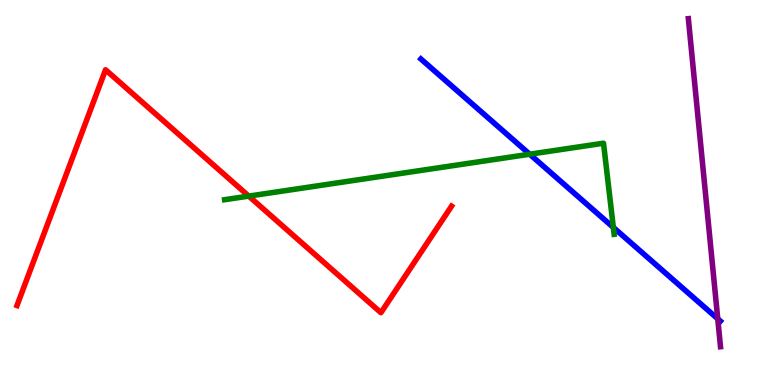[{'lines': ['blue', 'red'], 'intersections': []}, {'lines': ['green', 'red'], 'intersections': [{'x': 3.21, 'y': 4.91}]}, {'lines': ['purple', 'red'], 'intersections': []}, {'lines': ['blue', 'green'], 'intersections': [{'x': 6.83, 'y': 5.99}, {'x': 7.91, 'y': 4.09}]}, {'lines': ['blue', 'purple'], 'intersections': [{'x': 9.26, 'y': 1.72}]}, {'lines': ['green', 'purple'], 'intersections': []}]